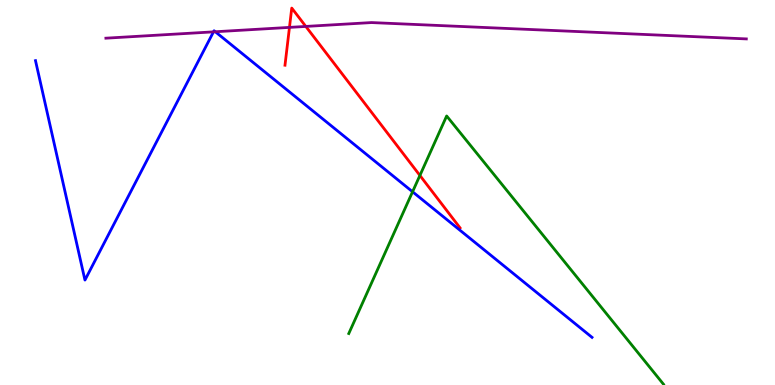[{'lines': ['blue', 'red'], 'intersections': []}, {'lines': ['green', 'red'], 'intersections': [{'x': 5.42, 'y': 5.44}]}, {'lines': ['purple', 'red'], 'intersections': [{'x': 3.73, 'y': 9.29}, {'x': 3.95, 'y': 9.31}]}, {'lines': ['blue', 'green'], 'intersections': [{'x': 5.32, 'y': 5.02}]}, {'lines': ['blue', 'purple'], 'intersections': [{'x': 2.75, 'y': 9.17}, {'x': 2.78, 'y': 9.18}]}, {'lines': ['green', 'purple'], 'intersections': []}]